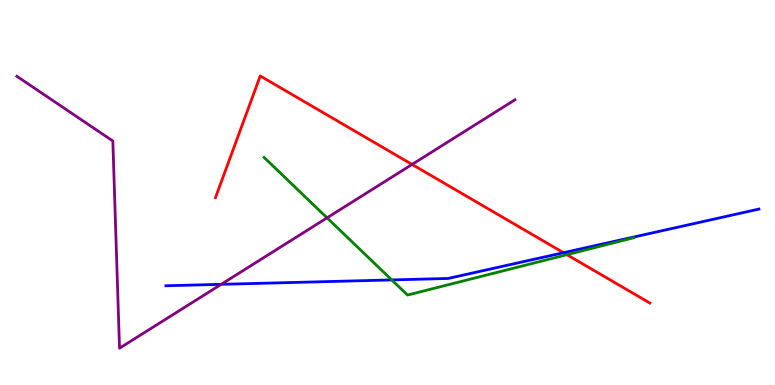[{'lines': ['blue', 'red'], 'intersections': [{'x': 7.27, 'y': 3.44}]}, {'lines': ['green', 'red'], 'intersections': [{'x': 7.31, 'y': 3.38}]}, {'lines': ['purple', 'red'], 'intersections': [{'x': 5.32, 'y': 5.73}]}, {'lines': ['blue', 'green'], 'intersections': [{'x': 5.05, 'y': 2.73}]}, {'lines': ['blue', 'purple'], 'intersections': [{'x': 2.85, 'y': 2.61}]}, {'lines': ['green', 'purple'], 'intersections': [{'x': 4.22, 'y': 4.34}]}]